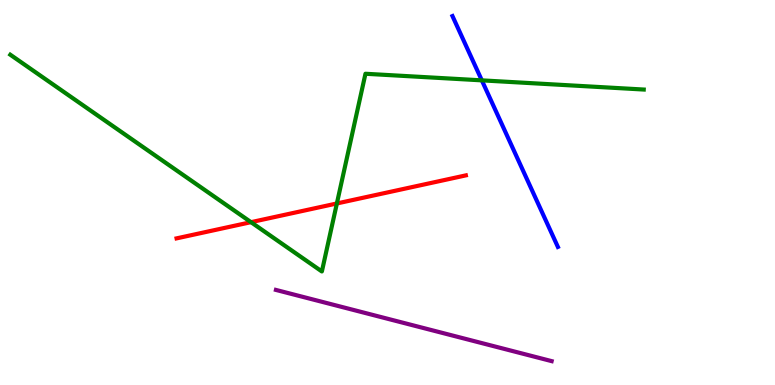[{'lines': ['blue', 'red'], 'intersections': []}, {'lines': ['green', 'red'], 'intersections': [{'x': 3.24, 'y': 4.23}, {'x': 4.35, 'y': 4.72}]}, {'lines': ['purple', 'red'], 'intersections': []}, {'lines': ['blue', 'green'], 'intersections': [{'x': 6.22, 'y': 7.91}]}, {'lines': ['blue', 'purple'], 'intersections': []}, {'lines': ['green', 'purple'], 'intersections': []}]